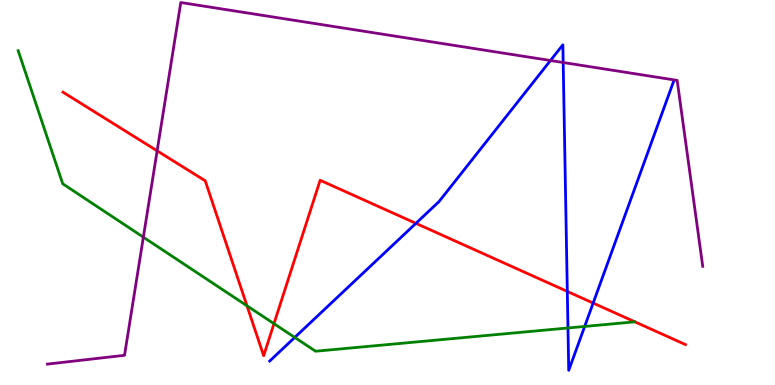[{'lines': ['blue', 'red'], 'intersections': [{'x': 5.37, 'y': 4.2}, {'x': 7.32, 'y': 2.43}, {'x': 7.65, 'y': 2.13}]}, {'lines': ['green', 'red'], 'intersections': [{'x': 3.19, 'y': 2.06}, {'x': 3.54, 'y': 1.59}]}, {'lines': ['purple', 'red'], 'intersections': [{'x': 2.03, 'y': 6.08}]}, {'lines': ['blue', 'green'], 'intersections': [{'x': 3.8, 'y': 1.24}, {'x': 7.33, 'y': 1.48}, {'x': 7.54, 'y': 1.52}]}, {'lines': ['blue', 'purple'], 'intersections': [{'x': 7.1, 'y': 8.43}, {'x': 7.27, 'y': 8.38}]}, {'lines': ['green', 'purple'], 'intersections': [{'x': 1.85, 'y': 3.84}]}]